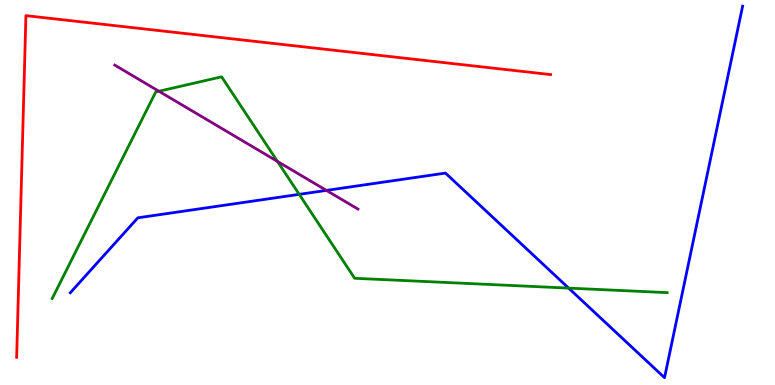[{'lines': ['blue', 'red'], 'intersections': []}, {'lines': ['green', 'red'], 'intersections': []}, {'lines': ['purple', 'red'], 'intersections': []}, {'lines': ['blue', 'green'], 'intersections': [{'x': 3.86, 'y': 4.95}, {'x': 7.34, 'y': 2.52}]}, {'lines': ['blue', 'purple'], 'intersections': [{'x': 4.21, 'y': 5.05}]}, {'lines': ['green', 'purple'], 'intersections': [{'x': 2.05, 'y': 7.63}, {'x': 3.58, 'y': 5.81}]}]